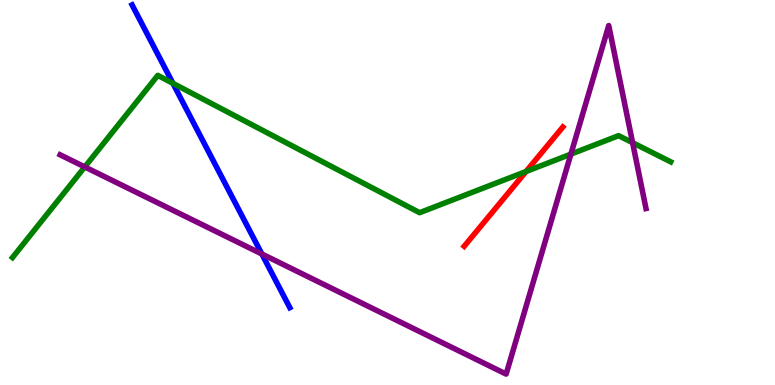[{'lines': ['blue', 'red'], 'intersections': []}, {'lines': ['green', 'red'], 'intersections': [{'x': 6.79, 'y': 5.55}]}, {'lines': ['purple', 'red'], 'intersections': []}, {'lines': ['blue', 'green'], 'intersections': [{'x': 2.23, 'y': 7.84}]}, {'lines': ['blue', 'purple'], 'intersections': [{'x': 3.38, 'y': 3.4}]}, {'lines': ['green', 'purple'], 'intersections': [{'x': 1.09, 'y': 5.66}, {'x': 7.37, 'y': 6.0}, {'x': 8.16, 'y': 6.29}]}]